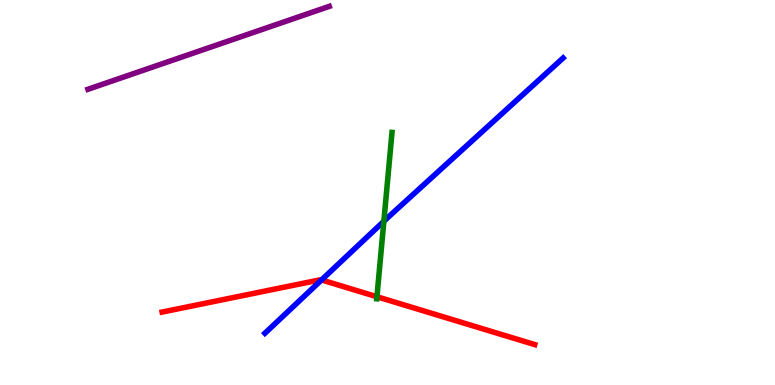[{'lines': ['blue', 'red'], 'intersections': [{'x': 4.15, 'y': 2.73}]}, {'lines': ['green', 'red'], 'intersections': [{'x': 4.86, 'y': 2.29}]}, {'lines': ['purple', 'red'], 'intersections': []}, {'lines': ['blue', 'green'], 'intersections': [{'x': 4.95, 'y': 4.25}]}, {'lines': ['blue', 'purple'], 'intersections': []}, {'lines': ['green', 'purple'], 'intersections': []}]